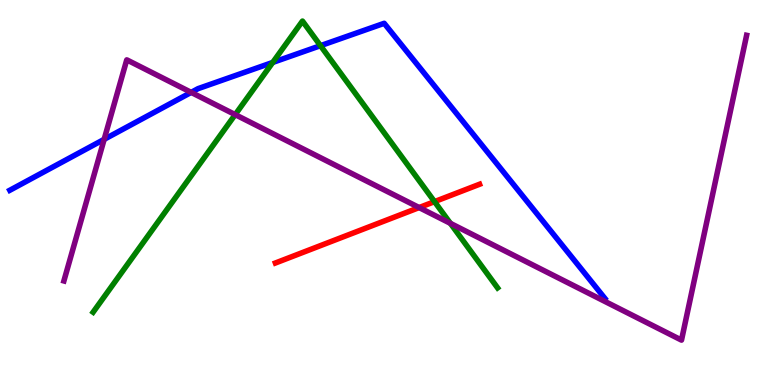[{'lines': ['blue', 'red'], 'intersections': []}, {'lines': ['green', 'red'], 'intersections': [{'x': 5.61, 'y': 4.76}]}, {'lines': ['purple', 'red'], 'intersections': [{'x': 5.41, 'y': 4.61}]}, {'lines': ['blue', 'green'], 'intersections': [{'x': 3.52, 'y': 8.38}, {'x': 4.14, 'y': 8.81}]}, {'lines': ['blue', 'purple'], 'intersections': [{'x': 1.34, 'y': 6.38}, {'x': 2.47, 'y': 7.6}]}, {'lines': ['green', 'purple'], 'intersections': [{'x': 3.03, 'y': 7.02}, {'x': 5.81, 'y': 4.2}]}]